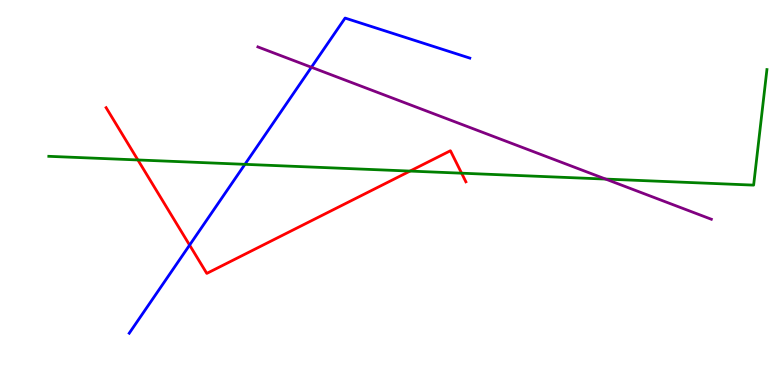[{'lines': ['blue', 'red'], 'intersections': [{'x': 2.45, 'y': 3.63}]}, {'lines': ['green', 'red'], 'intersections': [{'x': 1.78, 'y': 5.85}, {'x': 5.29, 'y': 5.56}, {'x': 5.96, 'y': 5.5}]}, {'lines': ['purple', 'red'], 'intersections': []}, {'lines': ['blue', 'green'], 'intersections': [{'x': 3.16, 'y': 5.73}]}, {'lines': ['blue', 'purple'], 'intersections': [{'x': 4.02, 'y': 8.25}]}, {'lines': ['green', 'purple'], 'intersections': [{'x': 7.81, 'y': 5.35}]}]